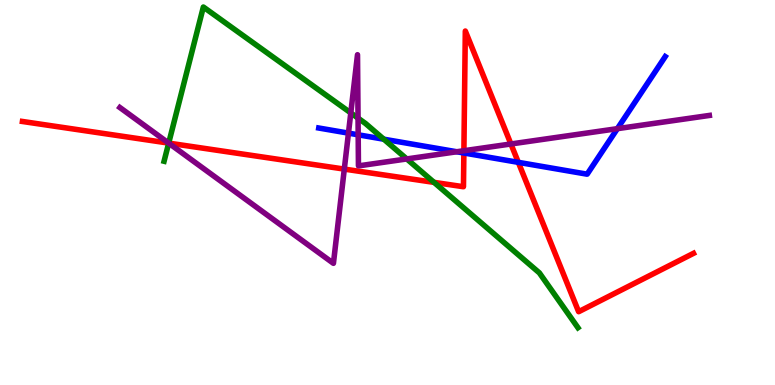[{'lines': ['blue', 'red'], 'intersections': [{'x': 5.99, 'y': 6.03}, {'x': 6.69, 'y': 5.78}]}, {'lines': ['green', 'red'], 'intersections': [{'x': 2.18, 'y': 6.28}, {'x': 5.6, 'y': 5.26}]}, {'lines': ['purple', 'red'], 'intersections': [{'x': 2.18, 'y': 6.28}, {'x': 4.44, 'y': 5.61}, {'x': 5.99, 'y': 6.08}, {'x': 6.59, 'y': 6.26}]}, {'lines': ['blue', 'green'], 'intersections': [{'x': 4.95, 'y': 6.38}]}, {'lines': ['blue', 'purple'], 'intersections': [{'x': 4.5, 'y': 6.54}, {'x': 4.62, 'y': 6.5}, {'x': 5.89, 'y': 6.06}, {'x': 7.97, 'y': 6.66}]}, {'lines': ['green', 'purple'], 'intersections': [{'x': 2.18, 'y': 6.28}, {'x': 4.53, 'y': 7.07}, {'x': 4.62, 'y': 6.93}, {'x': 5.25, 'y': 5.87}]}]